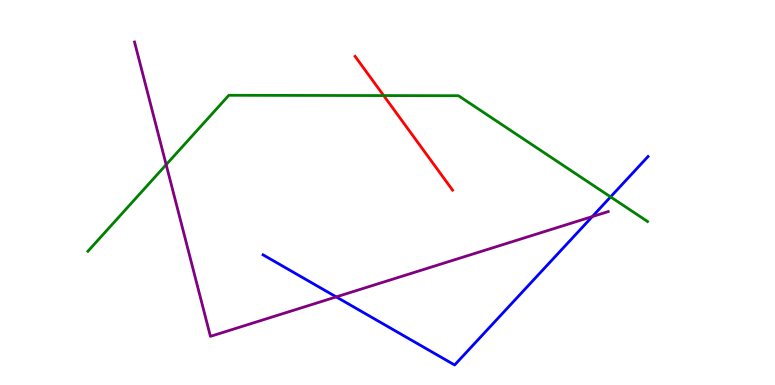[{'lines': ['blue', 'red'], 'intersections': []}, {'lines': ['green', 'red'], 'intersections': [{'x': 4.95, 'y': 7.52}]}, {'lines': ['purple', 'red'], 'intersections': []}, {'lines': ['blue', 'green'], 'intersections': [{'x': 7.88, 'y': 4.89}]}, {'lines': ['blue', 'purple'], 'intersections': [{'x': 4.34, 'y': 2.29}, {'x': 7.64, 'y': 4.37}]}, {'lines': ['green', 'purple'], 'intersections': [{'x': 2.14, 'y': 5.72}]}]